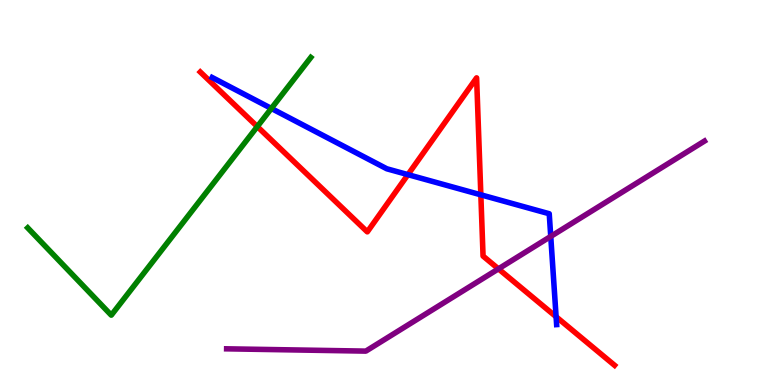[{'lines': ['blue', 'red'], 'intersections': [{'x': 5.26, 'y': 5.46}, {'x': 6.2, 'y': 4.94}, {'x': 7.18, 'y': 1.77}]}, {'lines': ['green', 'red'], 'intersections': [{'x': 3.32, 'y': 6.71}]}, {'lines': ['purple', 'red'], 'intersections': [{'x': 6.43, 'y': 3.02}]}, {'lines': ['blue', 'green'], 'intersections': [{'x': 3.5, 'y': 7.18}]}, {'lines': ['blue', 'purple'], 'intersections': [{'x': 7.11, 'y': 3.86}]}, {'lines': ['green', 'purple'], 'intersections': []}]